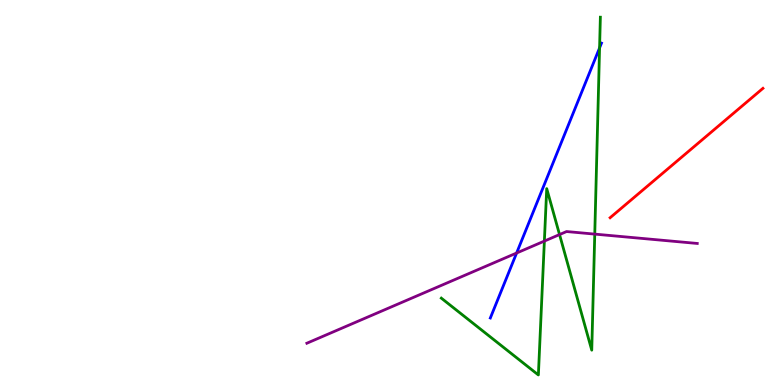[{'lines': ['blue', 'red'], 'intersections': []}, {'lines': ['green', 'red'], 'intersections': []}, {'lines': ['purple', 'red'], 'intersections': []}, {'lines': ['blue', 'green'], 'intersections': [{'x': 7.74, 'y': 8.76}]}, {'lines': ['blue', 'purple'], 'intersections': [{'x': 6.67, 'y': 3.43}]}, {'lines': ['green', 'purple'], 'intersections': [{'x': 7.02, 'y': 3.74}, {'x': 7.22, 'y': 3.91}, {'x': 7.67, 'y': 3.92}]}]